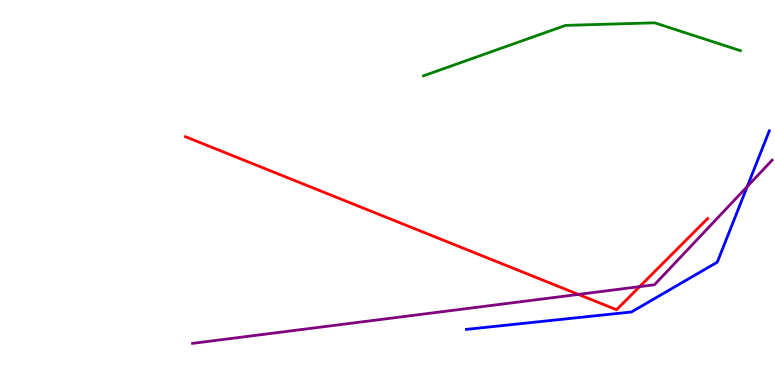[{'lines': ['blue', 'red'], 'intersections': []}, {'lines': ['green', 'red'], 'intersections': []}, {'lines': ['purple', 'red'], 'intersections': [{'x': 7.46, 'y': 2.35}, {'x': 8.25, 'y': 2.55}]}, {'lines': ['blue', 'green'], 'intersections': []}, {'lines': ['blue', 'purple'], 'intersections': [{'x': 9.64, 'y': 5.15}]}, {'lines': ['green', 'purple'], 'intersections': []}]